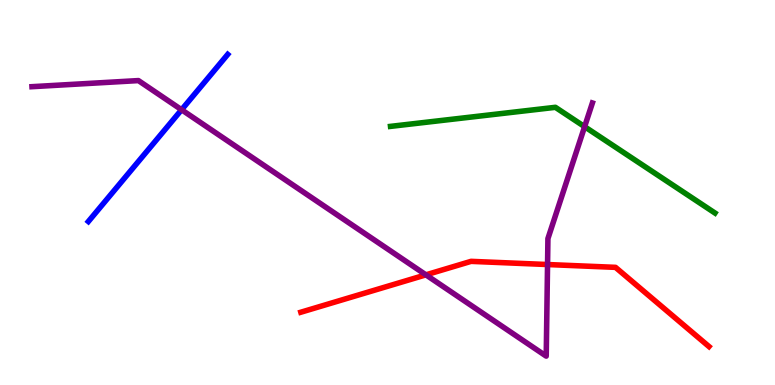[{'lines': ['blue', 'red'], 'intersections': []}, {'lines': ['green', 'red'], 'intersections': []}, {'lines': ['purple', 'red'], 'intersections': [{'x': 5.5, 'y': 2.86}, {'x': 7.07, 'y': 3.13}]}, {'lines': ['blue', 'green'], 'intersections': []}, {'lines': ['blue', 'purple'], 'intersections': [{'x': 2.34, 'y': 7.15}]}, {'lines': ['green', 'purple'], 'intersections': [{'x': 7.54, 'y': 6.71}]}]